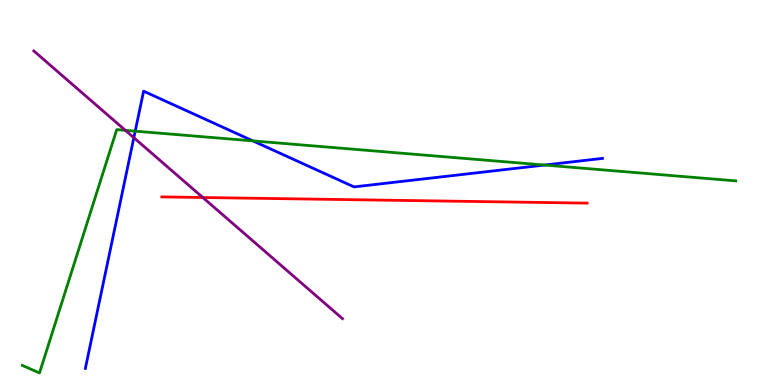[{'lines': ['blue', 'red'], 'intersections': []}, {'lines': ['green', 'red'], 'intersections': []}, {'lines': ['purple', 'red'], 'intersections': [{'x': 2.62, 'y': 4.87}]}, {'lines': ['blue', 'green'], 'intersections': [{'x': 1.74, 'y': 6.59}, {'x': 3.26, 'y': 6.34}, {'x': 7.03, 'y': 5.71}]}, {'lines': ['blue', 'purple'], 'intersections': [{'x': 1.73, 'y': 6.42}]}, {'lines': ['green', 'purple'], 'intersections': [{'x': 1.62, 'y': 6.61}]}]